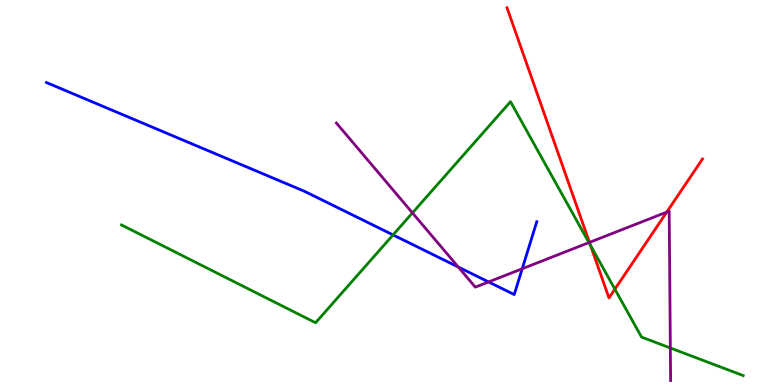[{'lines': ['blue', 'red'], 'intersections': []}, {'lines': ['green', 'red'], 'intersections': [{'x': 7.62, 'y': 3.62}, {'x': 7.93, 'y': 2.49}]}, {'lines': ['purple', 'red'], 'intersections': [{'x': 7.61, 'y': 3.7}, {'x': 8.6, 'y': 4.49}]}, {'lines': ['blue', 'green'], 'intersections': [{'x': 5.07, 'y': 3.9}]}, {'lines': ['blue', 'purple'], 'intersections': [{'x': 5.91, 'y': 3.06}, {'x': 6.3, 'y': 2.68}, {'x': 6.74, 'y': 3.02}]}, {'lines': ['green', 'purple'], 'intersections': [{'x': 5.32, 'y': 4.47}, {'x': 7.6, 'y': 3.7}, {'x': 8.65, 'y': 0.961}]}]